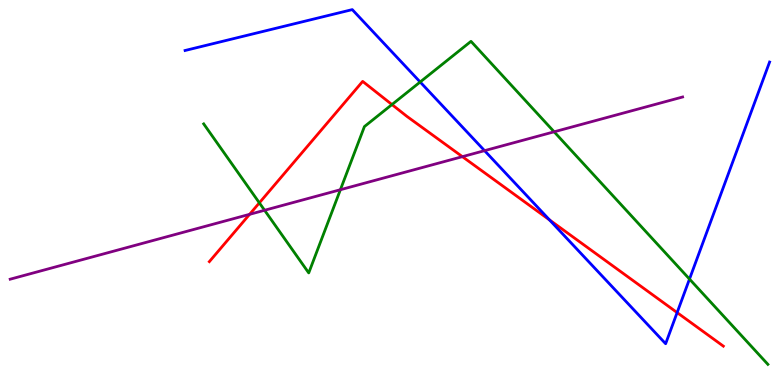[{'lines': ['blue', 'red'], 'intersections': [{'x': 7.09, 'y': 4.29}, {'x': 8.74, 'y': 1.88}]}, {'lines': ['green', 'red'], 'intersections': [{'x': 3.35, 'y': 4.73}, {'x': 5.06, 'y': 7.28}]}, {'lines': ['purple', 'red'], 'intersections': [{'x': 3.22, 'y': 4.43}, {'x': 5.97, 'y': 5.93}]}, {'lines': ['blue', 'green'], 'intersections': [{'x': 5.42, 'y': 7.87}, {'x': 8.9, 'y': 2.75}]}, {'lines': ['blue', 'purple'], 'intersections': [{'x': 6.25, 'y': 6.09}]}, {'lines': ['green', 'purple'], 'intersections': [{'x': 3.41, 'y': 4.54}, {'x': 4.39, 'y': 5.07}, {'x': 7.15, 'y': 6.58}]}]